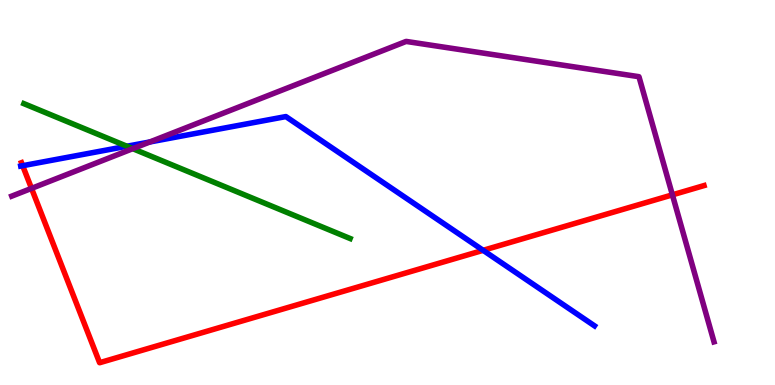[{'lines': ['blue', 'red'], 'intersections': [{'x': 0.292, 'y': 5.7}, {'x': 6.23, 'y': 3.5}]}, {'lines': ['green', 'red'], 'intersections': []}, {'lines': ['purple', 'red'], 'intersections': [{'x': 0.407, 'y': 5.11}, {'x': 8.68, 'y': 4.94}]}, {'lines': ['blue', 'green'], 'intersections': [{'x': 1.64, 'y': 6.2}]}, {'lines': ['blue', 'purple'], 'intersections': [{'x': 1.93, 'y': 6.31}]}, {'lines': ['green', 'purple'], 'intersections': [{'x': 1.71, 'y': 6.14}]}]